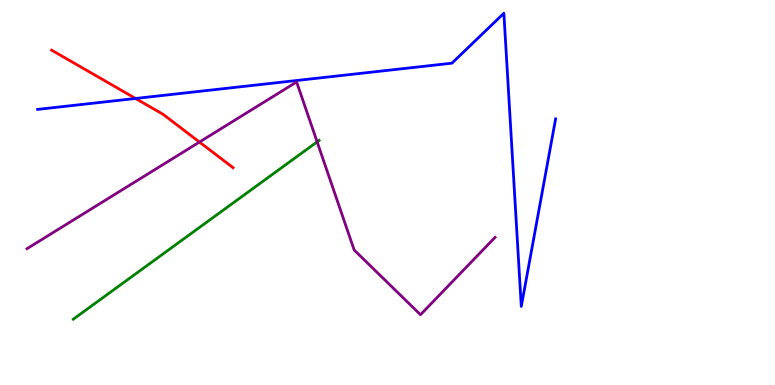[{'lines': ['blue', 'red'], 'intersections': [{'x': 1.75, 'y': 7.44}]}, {'lines': ['green', 'red'], 'intersections': []}, {'lines': ['purple', 'red'], 'intersections': [{'x': 2.57, 'y': 6.31}]}, {'lines': ['blue', 'green'], 'intersections': []}, {'lines': ['blue', 'purple'], 'intersections': []}, {'lines': ['green', 'purple'], 'intersections': [{'x': 4.09, 'y': 6.32}]}]